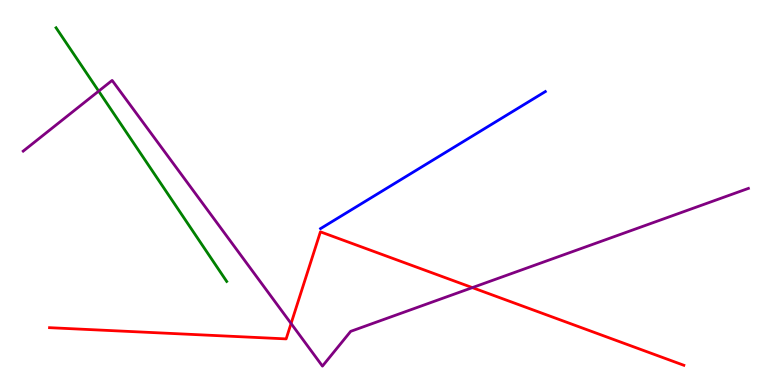[{'lines': ['blue', 'red'], 'intersections': []}, {'lines': ['green', 'red'], 'intersections': []}, {'lines': ['purple', 'red'], 'intersections': [{'x': 3.76, 'y': 1.6}, {'x': 6.09, 'y': 2.53}]}, {'lines': ['blue', 'green'], 'intersections': []}, {'lines': ['blue', 'purple'], 'intersections': []}, {'lines': ['green', 'purple'], 'intersections': [{'x': 1.27, 'y': 7.63}]}]